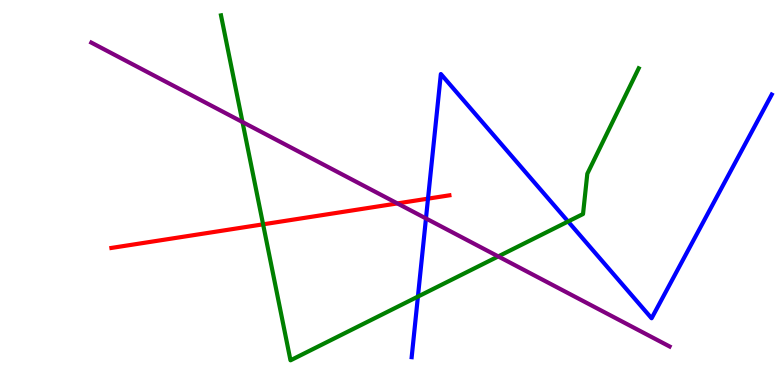[{'lines': ['blue', 'red'], 'intersections': [{'x': 5.52, 'y': 4.84}]}, {'lines': ['green', 'red'], 'intersections': [{'x': 3.39, 'y': 4.17}]}, {'lines': ['purple', 'red'], 'intersections': [{'x': 5.13, 'y': 4.72}]}, {'lines': ['blue', 'green'], 'intersections': [{'x': 5.39, 'y': 2.3}, {'x': 7.33, 'y': 4.25}]}, {'lines': ['blue', 'purple'], 'intersections': [{'x': 5.5, 'y': 4.33}]}, {'lines': ['green', 'purple'], 'intersections': [{'x': 3.13, 'y': 6.83}, {'x': 6.43, 'y': 3.34}]}]